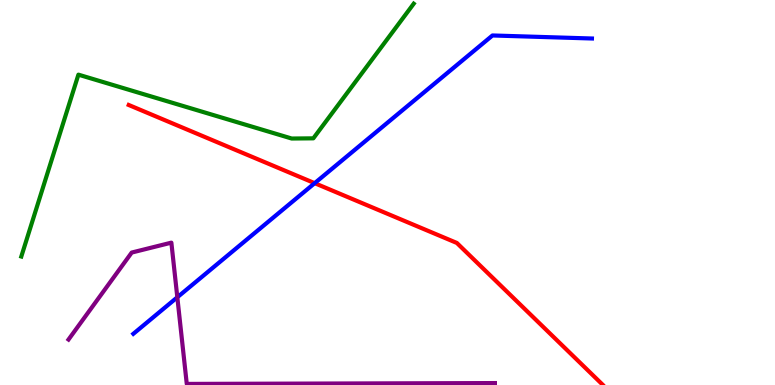[{'lines': ['blue', 'red'], 'intersections': [{'x': 4.06, 'y': 5.24}]}, {'lines': ['green', 'red'], 'intersections': []}, {'lines': ['purple', 'red'], 'intersections': []}, {'lines': ['blue', 'green'], 'intersections': []}, {'lines': ['blue', 'purple'], 'intersections': [{'x': 2.29, 'y': 2.28}]}, {'lines': ['green', 'purple'], 'intersections': []}]